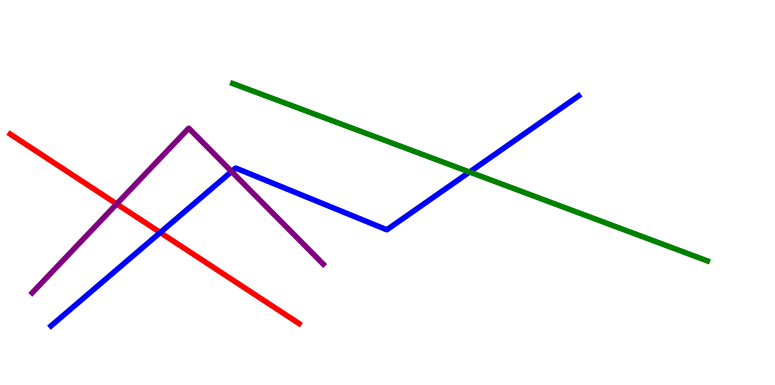[{'lines': ['blue', 'red'], 'intersections': [{'x': 2.07, 'y': 3.96}]}, {'lines': ['green', 'red'], 'intersections': []}, {'lines': ['purple', 'red'], 'intersections': [{'x': 1.51, 'y': 4.7}]}, {'lines': ['blue', 'green'], 'intersections': [{'x': 6.06, 'y': 5.53}]}, {'lines': ['blue', 'purple'], 'intersections': [{'x': 2.99, 'y': 5.54}]}, {'lines': ['green', 'purple'], 'intersections': []}]